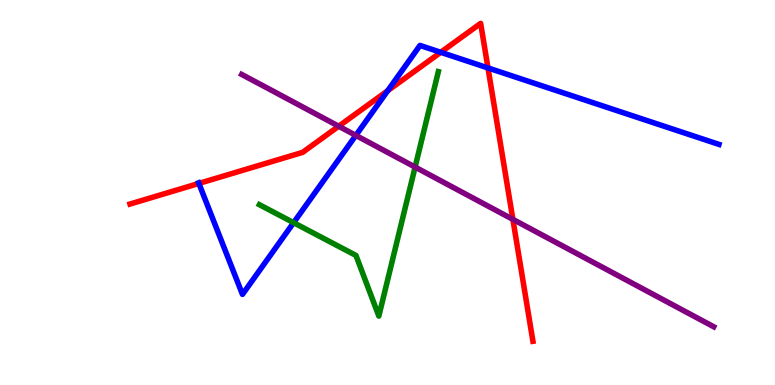[{'lines': ['blue', 'red'], 'intersections': [{'x': 2.57, 'y': 5.24}, {'x': 5.0, 'y': 7.64}, {'x': 5.69, 'y': 8.64}, {'x': 6.3, 'y': 8.24}]}, {'lines': ['green', 'red'], 'intersections': []}, {'lines': ['purple', 'red'], 'intersections': [{'x': 4.37, 'y': 6.72}, {'x': 6.62, 'y': 4.3}]}, {'lines': ['blue', 'green'], 'intersections': [{'x': 3.79, 'y': 4.22}]}, {'lines': ['blue', 'purple'], 'intersections': [{'x': 4.59, 'y': 6.48}]}, {'lines': ['green', 'purple'], 'intersections': [{'x': 5.36, 'y': 5.66}]}]